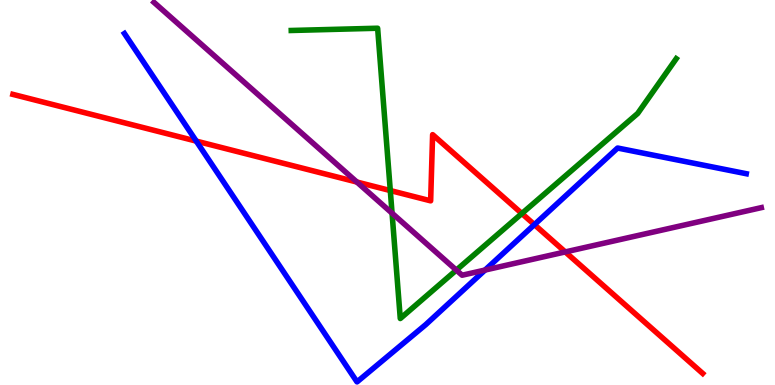[{'lines': ['blue', 'red'], 'intersections': [{'x': 2.53, 'y': 6.33}, {'x': 6.9, 'y': 4.17}]}, {'lines': ['green', 'red'], 'intersections': [{'x': 5.04, 'y': 5.05}, {'x': 6.73, 'y': 4.45}]}, {'lines': ['purple', 'red'], 'intersections': [{'x': 4.6, 'y': 5.27}, {'x': 7.29, 'y': 3.46}]}, {'lines': ['blue', 'green'], 'intersections': []}, {'lines': ['blue', 'purple'], 'intersections': [{'x': 6.26, 'y': 2.99}]}, {'lines': ['green', 'purple'], 'intersections': [{'x': 5.06, 'y': 4.46}, {'x': 5.89, 'y': 2.98}]}]